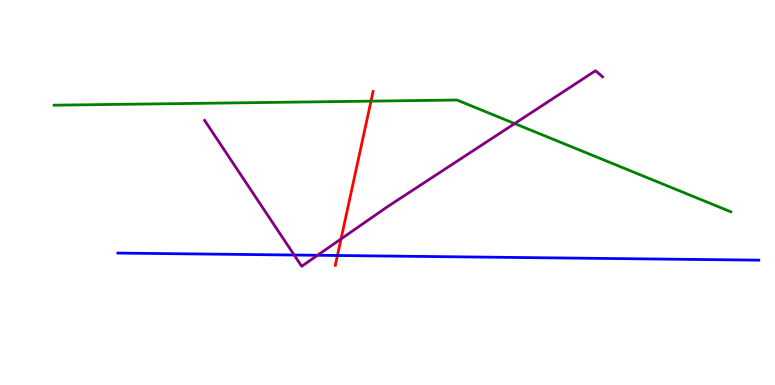[{'lines': ['blue', 'red'], 'intersections': [{'x': 4.35, 'y': 3.36}]}, {'lines': ['green', 'red'], 'intersections': [{'x': 4.79, 'y': 7.37}]}, {'lines': ['purple', 'red'], 'intersections': [{'x': 4.4, 'y': 3.79}]}, {'lines': ['blue', 'green'], 'intersections': []}, {'lines': ['blue', 'purple'], 'intersections': [{'x': 3.8, 'y': 3.38}, {'x': 4.1, 'y': 3.37}]}, {'lines': ['green', 'purple'], 'intersections': [{'x': 6.64, 'y': 6.79}]}]